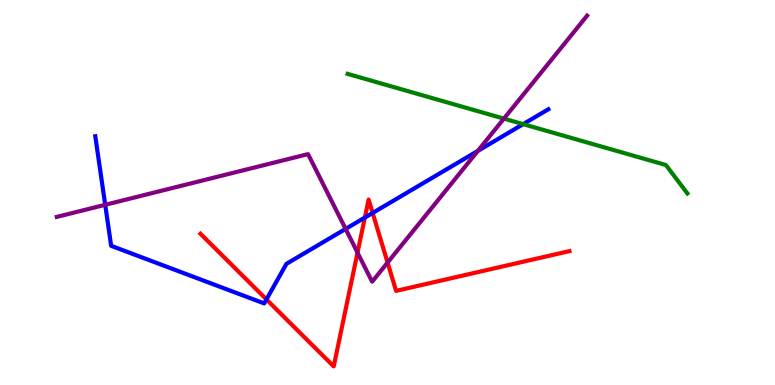[{'lines': ['blue', 'red'], 'intersections': [{'x': 3.44, 'y': 2.22}, {'x': 4.71, 'y': 4.35}, {'x': 4.81, 'y': 4.47}]}, {'lines': ['green', 'red'], 'intersections': []}, {'lines': ['purple', 'red'], 'intersections': [{'x': 4.61, 'y': 3.44}, {'x': 5.0, 'y': 3.18}]}, {'lines': ['blue', 'green'], 'intersections': [{'x': 6.75, 'y': 6.78}]}, {'lines': ['blue', 'purple'], 'intersections': [{'x': 1.36, 'y': 4.68}, {'x': 4.46, 'y': 4.05}, {'x': 6.17, 'y': 6.08}]}, {'lines': ['green', 'purple'], 'intersections': [{'x': 6.5, 'y': 6.92}]}]